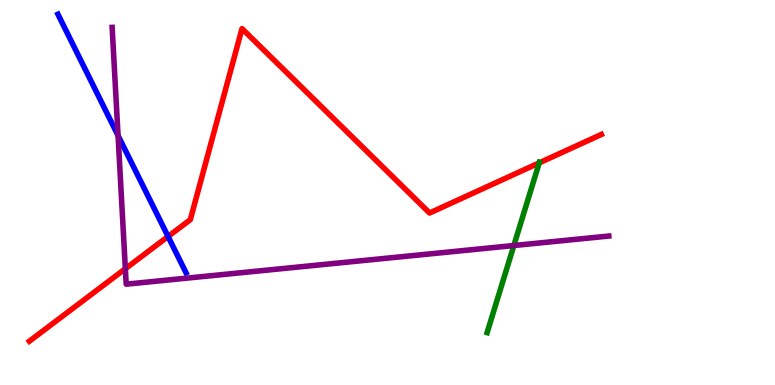[{'lines': ['blue', 'red'], 'intersections': [{'x': 2.17, 'y': 3.86}]}, {'lines': ['green', 'red'], 'intersections': [{'x': 6.96, 'y': 5.77}]}, {'lines': ['purple', 'red'], 'intersections': [{'x': 1.62, 'y': 3.02}]}, {'lines': ['blue', 'green'], 'intersections': []}, {'lines': ['blue', 'purple'], 'intersections': [{'x': 1.52, 'y': 6.48}]}, {'lines': ['green', 'purple'], 'intersections': [{'x': 6.63, 'y': 3.62}]}]